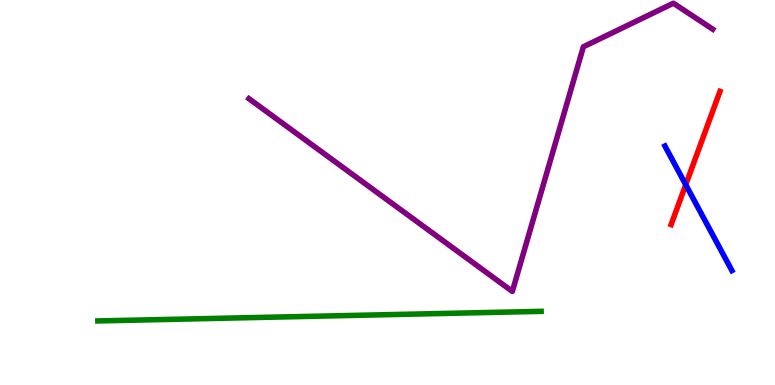[{'lines': ['blue', 'red'], 'intersections': [{'x': 8.85, 'y': 5.2}]}, {'lines': ['green', 'red'], 'intersections': []}, {'lines': ['purple', 'red'], 'intersections': []}, {'lines': ['blue', 'green'], 'intersections': []}, {'lines': ['blue', 'purple'], 'intersections': []}, {'lines': ['green', 'purple'], 'intersections': []}]